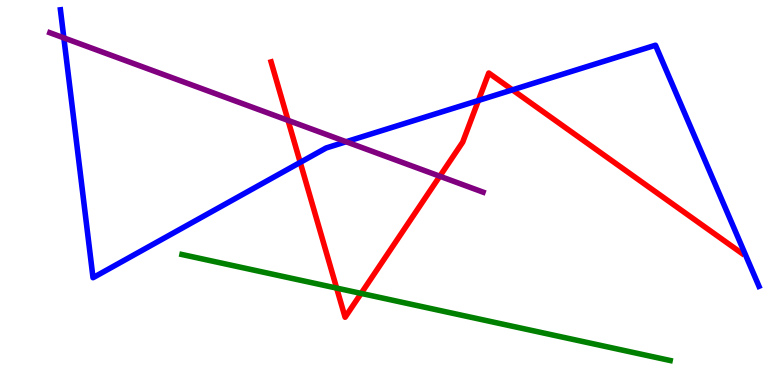[{'lines': ['blue', 'red'], 'intersections': [{'x': 3.87, 'y': 5.78}, {'x': 6.17, 'y': 7.39}, {'x': 6.61, 'y': 7.67}]}, {'lines': ['green', 'red'], 'intersections': [{'x': 4.34, 'y': 2.52}, {'x': 4.66, 'y': 2.38}]}, {'lines': ['purple', 'red'], 'intersections': [{'x': 3.72, 'y': 6.87}, {'x': 5.67, 'y': 5.42}]}, {'lines': ['blue', 'green'], 'intersections': []}, {'lines': ['blue', 'purple'], 'intersections': [{'x': 0.824, 'y': 9.02}, {'x': 4.47, 'y': 6.32}]}, {'lines': ['green', 'purple'], 'intersections': []}]